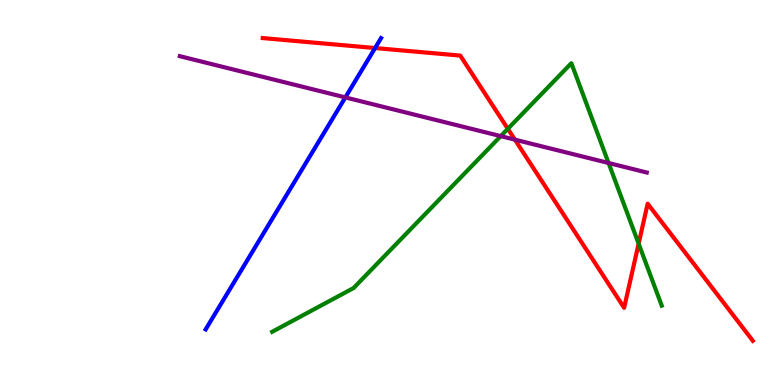[{'lines': ['blue', 'red'], 'intersections': [{'x': 4.84, 'y': 8.75}]}, {'lines': ['green', 'red'], 'intersections': [{'x': 6.55, 'y': 6.65}, {'x': 8.24, 'y': 3.67}]}, {'lines': ['purple', 'red'], 'intersections': [{'x': 6.64, 'y': 6.37}]}, {'lines': ['blue', 'green'], 'intersections': []}, {'lines': ['blue', 'purple'], 'intersections': [{'x': 4.46, 'y': 7.47}]}, {'lines': ['green', 'purple'], 'intersections': [{'x': 6.46, 'y': 6.46}, {'x': 7.85, 'y': 5.77}]}]